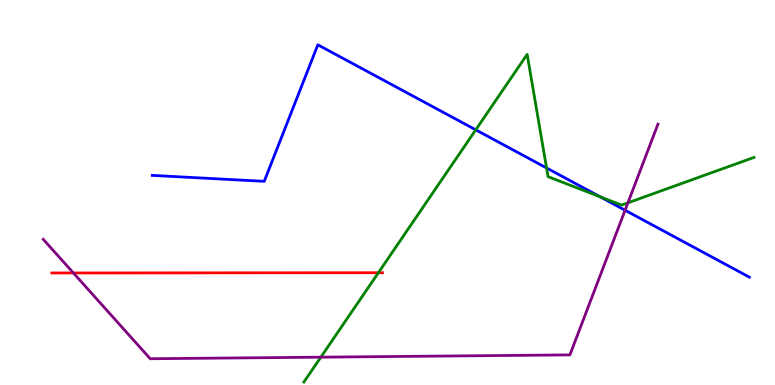[{'lines': ['blue', 'red'], 'intersections': []}, {'lines': ['green', 'red'], 'intersections': [{'x': 4.88, 'y': 2.92}]}, {'lines': ['purple', 'red'], 'intersections': [{'x': 0.947, 'y': 2.91}]}, {'lines': ['blue', 'green'], 'intersections': [{'x': 6.14, 'y': 6.63}, {'x': 7.05, 'y': 5.64}, {'x': 7.74, 'y': 4.89}]}, {'lines': ['blue', 'purple'], 'intersections': [{'x': 8.07, 'y': 4.54}]}, {'lines': ['green', 'purple'], 'intersections': [{'x': 4.14, 'y': 0.723}, {'x': 8.1, 'y': 4.73}]}]